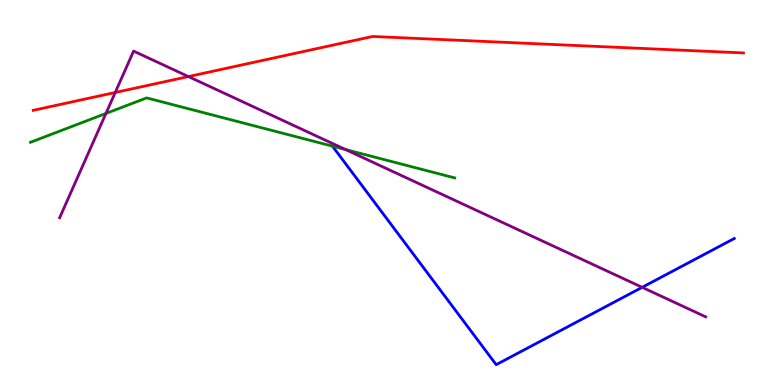[{'lines': ['blue', 'red'], 'intersections': []}, {'lines': ['green', 'red'], 'intersections': []}, {'lines': ['purple', 'red'], 'intersections': [{'x': 1.49, 'y': 7.6}, {'x': 2.43, 'y': 8.01}]}, {'lines': ['blue', 'green'], 'intersections': [{'x': 4.29, 'y': 6.2}]}, {'lines': ['blue', 'purple'], 'intersections': [{'x': 8.29, 'y': 2.54}]}, {'lines': ['green', 'purple'], 'intersections': [{'x': 1.37, 'y': 7.05}, {'x': 4.46, 'y': 6.12}]}]